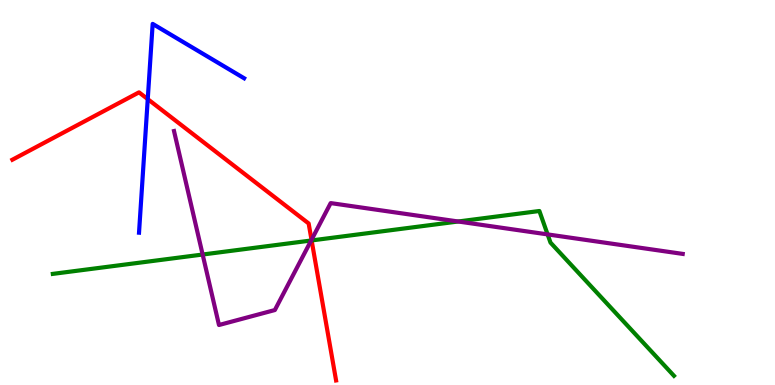[{'lines': ['blue', 'red'], 'intersections': [{'x': 1.91, 'y': 7.43}]}, {'lines': ['green', 'red'], 'intersections': [{'x': 4.02, 'y': 3.75}]}, {'lines': ['purple', 'red'], 'intersections': [{'x': 4.02, 'y': 3.77}]}, {'lines': ['blue', 'green'], 'intersections': []}, {'lines': ['blue', 'purple'], 'intersections': []}, {'lines': ['green', 'purple'], 'intersections': [{'x': 2.61, 'y': 3.39}, {'x': 4.01, 'y': 3.75}, {'x': 5.91, 'y': 4.25}, {'x': 7.07, 'y': 3.91}]}]